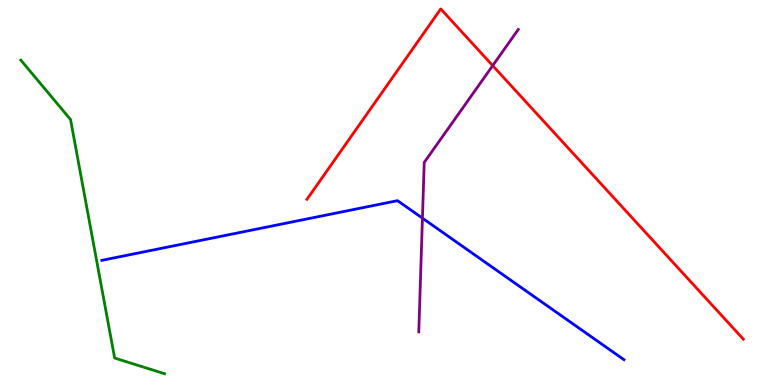[{'lines': ['blue', 'red'], 'intersections': []}, {'lines': ['green', 'red'], 'intersections': []}, {'lines': ['purple', 'red'], 'intersections': [{'x': 6.36, 'y': 8.3}]}, {'lines': ['blue', 'green'], 'intersections': []}, {'lines': ['blue', 'purple'], 'intersections': [{'x': 5.45, 'y': 4.33}]}, {'lines': ['green', 'purple'], 'intersections': []}]